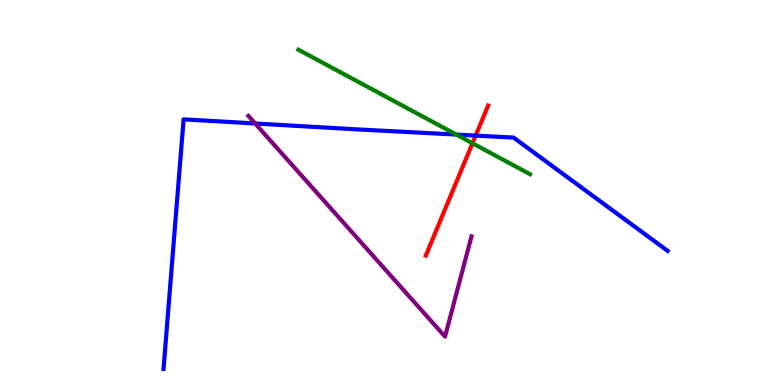[{'lines': ['blue', 'red'], 'intersections': [{'x': 6.14, 'y': 6.48}]}, {'lines': ['green', 'red'], 'intersections': [{'x': 6.1, 'y': 6.28}]}, {'lines': ['purple', 'red'], 'intersections': []}, {'lines': ['blue', 'green'], 'intersections': [{'x': 5.89, 'y': 6.5}]}, {'lines': ['blue', 'purple'], 'intersections': [{'x': 3.29, 'y': 6.79}]}, {'lines': ['green', 'purple'], 'intersections': []}]